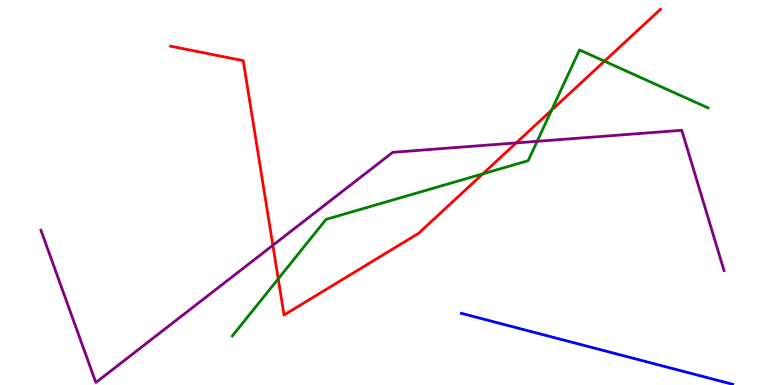[{'lines': ['blue', 'red'], 'intersections': []}, {'lines': ['green', 'red'], 'intersections': [{'x': 3.59, 'y': 2.76}, {'x': 6.23, 'y': 5.48}, {'x': 7.12, 'y': 7.14}, {'x': 7.8, 'y': 8.41}]}, {'lines': ['purple', 'red'], 'intersections': [{'x': 3.52, 'y': 3.63}, {'x': 6.66, 'y': 6.29}]}, {'lines': ['blue', 'green'], 'intersections': []}, {'lines': ['blue', 'purple'], 'intersections': []}, {'lines': ['green', 'purple'], 'intersections': [{'x': 6.93, 'y': 6.33}]}]